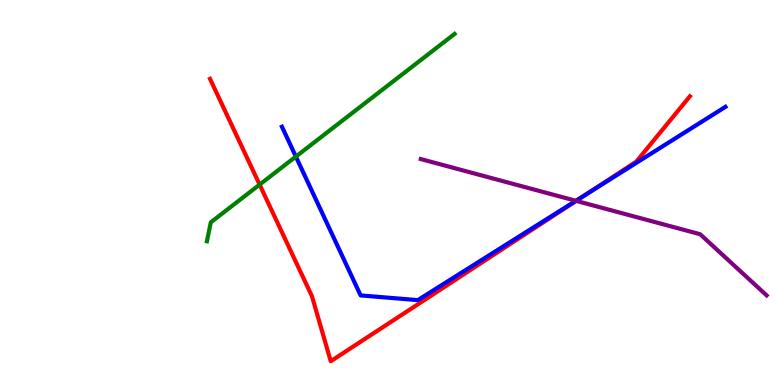[{'lines': ['blue', 'red'], 'intersections': [{'x': 7.57, 'y': 4.95}]}, {'lines': ['green', 'red'], 'intersections': [{'x': 3.35, 'y': 5.2}]}, {'lines': ['purple', 'red'], 'intersections': [{'x': 7.43, 'y': 4.78}]}, {'lines': ['blue', 'green'], 'intersections': [{'x': 3.82, 'y': 5.93}]}, {'lines': ['blue', 'purple'], 'intersections': [{'x': 7.43, 'y': 4.78}]}, {'lines': ['green', 'purple'], 'intersections': []}]